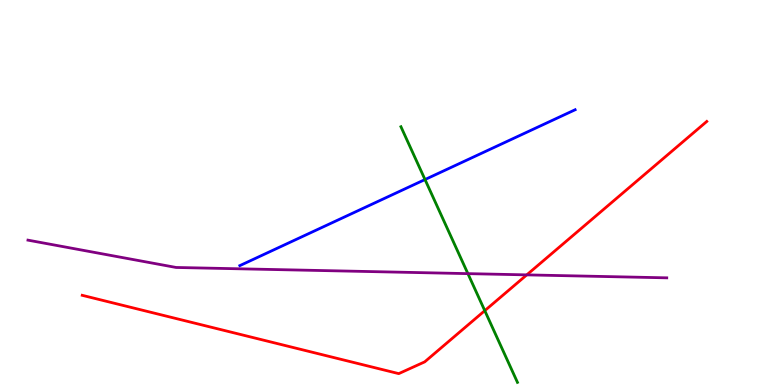[{'lines': ['blue', 'red'], 'intersections': []}, {'lines': ['green', 'red'], 'intersections': [{'x': 6.26, 'y': 1.93}]}, {'lines': ['purple', 'red'], 'intersections': [{'x': 6.8, 'y': 2.86}]}, {'lines': ['blue', 'green'], 'intersections': [{'x': 5.48, 'y': 5.34}]}, {'lines': ['blue', 'purple'], 'intersections': []}, {'lines': ['green', 'purple'], 'intersections': [{'x': 6.04, 'y': 2.89}]}]